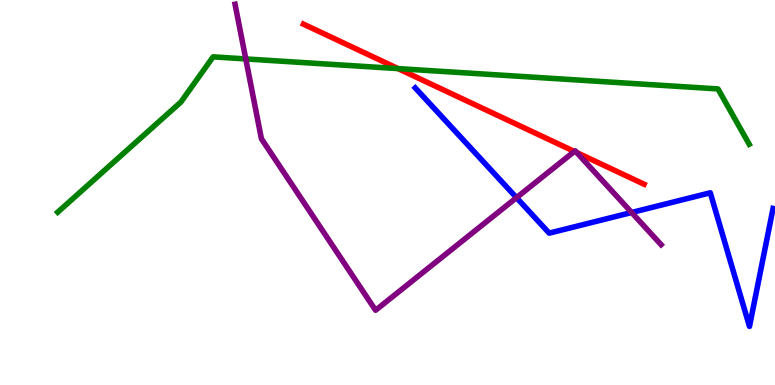[{'lines': ['blue', 'red'], 'intersections': []}, {'lines': ['green', 'red'], 'intersections': [{'x': 5.14, 'y': 8.22}]}, {'lines': ['purple', 'red'], 'intersections': [{'x': 7.41, 'y': 6.07}, {'x': 7.44, 'y': 6.04}]}, {'lines': ['blue', 'green'], 'intersections': []}, {'lines': ['blue', 'purple'], 'intersections': [{'x': 6.66, 'y': 4.87}, {'x': 8.15, 'y': 4.48}]}, {'lines': ['green', 'purple'], 'intersections': [{'x': 3.17, 'y': 8.47}]}]